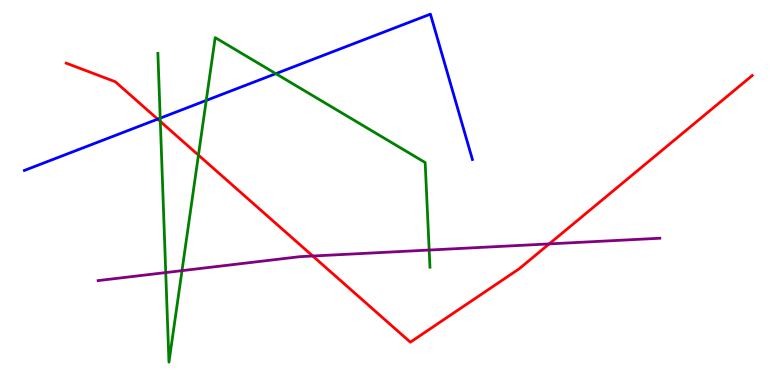[{'lines': ['blue', 'red'], 'intersections': [{'x': 2.03, 'y': 6.91}]}, {'lines': ['green', 'red'], 'intersections': [{'x': 2.07, 'y': 6.85}, {'x': 2.56, 'y': 5.97}]}, {'lines': ['purple', 'red'], 'intersections': [{'x': 4.04, 'y': 3.35}, {'x': 7.09, 'y': 3.66}]}, {'lines': ['blue', 'green'], 'intersections': [{'x': 2.07, 'y': 6.93}, {'x': 2.66, 'y': 7.39}, {'x': 3.56, 'y': 8.09}]}, {'lines': ['blue', 'purple'], 'intersections': []}, {'lines': ['green', 'purple'], 'intersections': [{'x': 2.14, 'y': 2.92}, {'x': 2.35, 'y': 2.97}, {'x': 5.54, 'y': 3.51}]}]